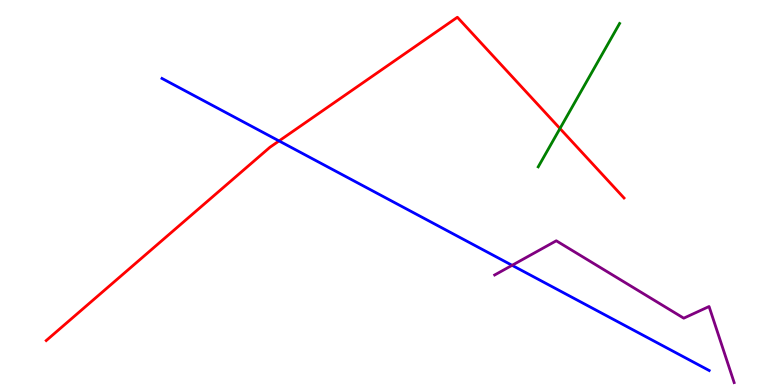[{'lines': ['blue', 'red'], 'intersections': [{'x': 3.6, 'y': 6.34}]}, {'lines': ['green', 'red'], 'intersections': [{'x': 7.23, 'y': 6.66}]}, {'lines': ['purple', 'red'], 'intersections': []}, {'lines': ['blue', 'green'], 'intersections': []}, {'lines': ['blue', 'purple'], 'intersections': [{'x': 6.61, 'y': 3.11}]}, {'lines': ['green', 'purple'], 'intersections': []}]